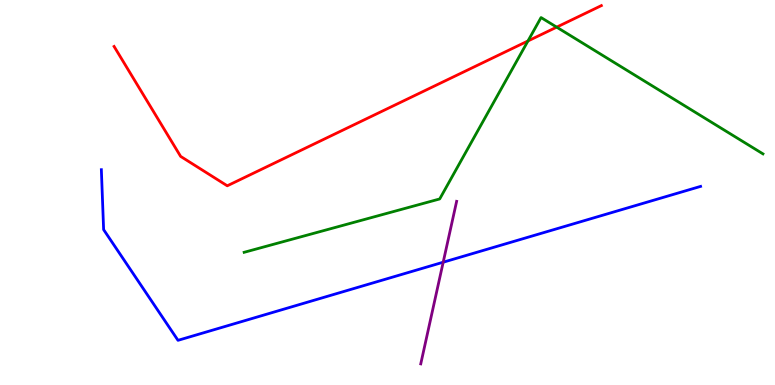[{'lines': ['blue', 'red'], 'intersections': []}, {'lines': ['green', 'red'], 'intersections': [{'x': 6.81, 'y': 8.94}, {'x': 7.18, 'y': 9.29}]}, {'lines': ['purple', 'red'], 'intersections': []}, {'lines': ['blue', 'green'], 'intersections': []}, {'lines': ['blue', 'purple'], 'intersections': [{'x': 5.72, 'y': 3.19}]}, {'lines': ['green', 'purple'], 'intersections': []}]